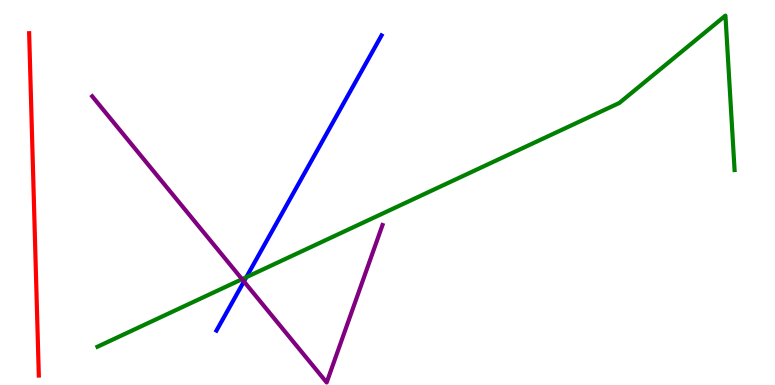[{'lines': ['blue', 'red'], 'intersections': []}, {'lines': ['green', 'red'], 'intersections': []}, {'lines': ['purple', 'red'], 'intersections': []}, {'lines': ['blue', 'green'], 'intersections': [{'x': 3.18, 'y': 2.8}]}, {'lines': ['blue', 'purple'], 'intersections': [{'x': 3.15, 'y': 2.69}]}, {'lines': ['green', 'purple'], 'intersections': [{'x': 3.12, 'y': 2.75}]}]